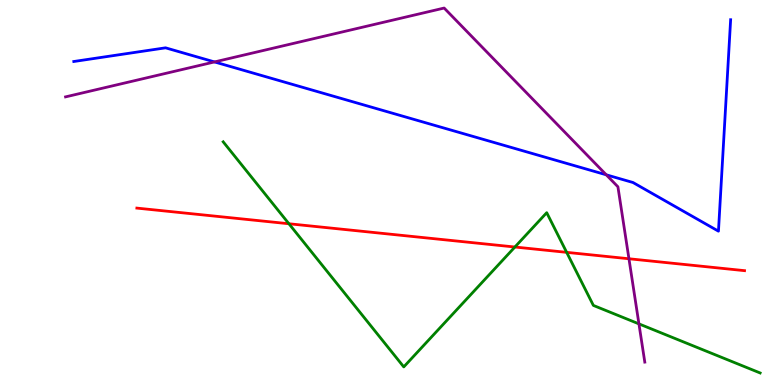[{'lines': ['blue', 'red'], 'intersections': []}, {'lines': ['green', 'red'], 'intersections': [{'x': 3.73, 'y': 4.19}, {'x': 6.64, 'y': 3.58}, {'x': 7.31, 'y': 3.45}]}, {'lines': ['purple', 'red'], 'intersections': [{'x': 8.12, 'y': 3.28}]}, {'lines': ['blue', 'green'], 'intersections': []}, {'lines': ['blue', 'purple'], 'intersections': [{'x': 2.77, 'y': 8.39}, {'x': 7.82, 'y': 5.46}]}, {'lines': ['green', 'purple'], 'intersections': [{'x': 8.24, 'y': 1.59}]}]